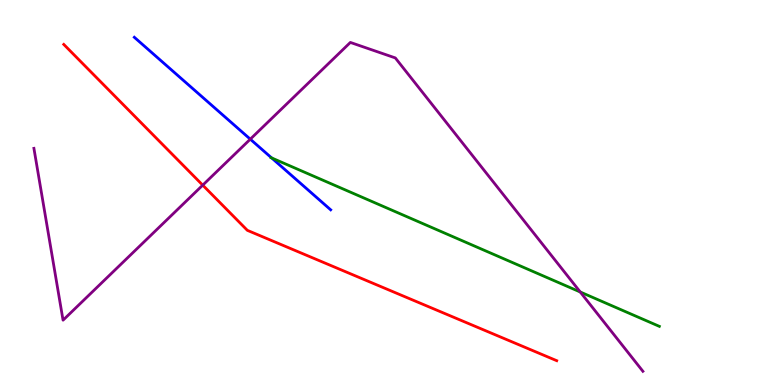[{'lines': ['blue', 'red'], 'intersections': []}, {'lines': ['green', 'red'], 'intersections': []}, {'lines': ['purple', 'red'], 'intersections': [{'x': 2.62, 'y': 5.19}]}, {'lines': ['blue', 'green'], 'intersections': [{'x': 3.5, 'y': 5.9}]}, {'lines': ['blue', 'purple'], 'intersections': [{'x': 3.23, 'y': 6.39}]}, {'lines': ['green', 'purple'], 'intersections': [{'x': 7.49, 'y': 2.42}]}]